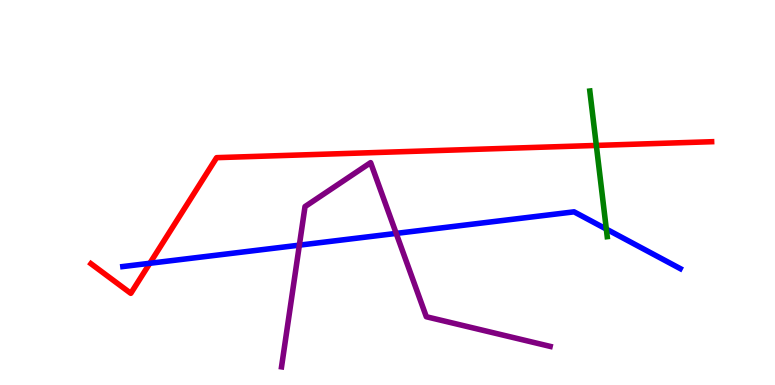[{'lines': ['blue', 'red'], 'intersections': [{'x': 1.93, 'y': 3.16}]}, {'lines': ['green', 'red'], 'intersections': [{'x': 7.69, 'y': 6.22}]}, {'lines': ['purple', 'red'], 'intersections': []}, {'lines': ['blue', 'green'], 'intersections': [{'x': 7.82, 'y': 4.05}]}, {'lines': ['blue', 'purple'], 'intersections': [{'x': 3.86, 'y': 3.63}, {'x': 5.11, 'y': 3.94}]}, {'lines': ['green', 'purple'], 'intersections': []}]